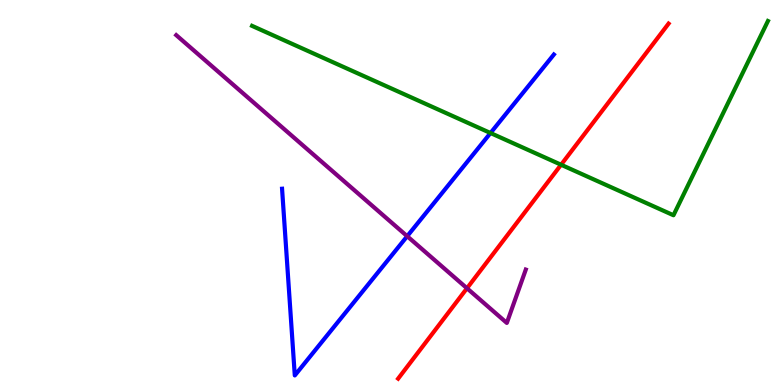[{'lines': ['blue', 'red'], 'intersections': []}, {'lines': ['green', 'red'], 'intersections': [{'x': 7.24, 'y': 5.72}]}, {'lines': ['purple', 'red'], 'intersections': [{'x': 6.03, 'y': 2.51}]}, {'lines': ['blue', 'green'], 'intersections': [{'x': 6.33, 'y': 6.54}]}, {'lines': ['blue', 'purple'], 'intersections': [{'x': 5.25, 'y': 3.86}]}, {'lines': ['green', 'purple'], 'intersections': []}]